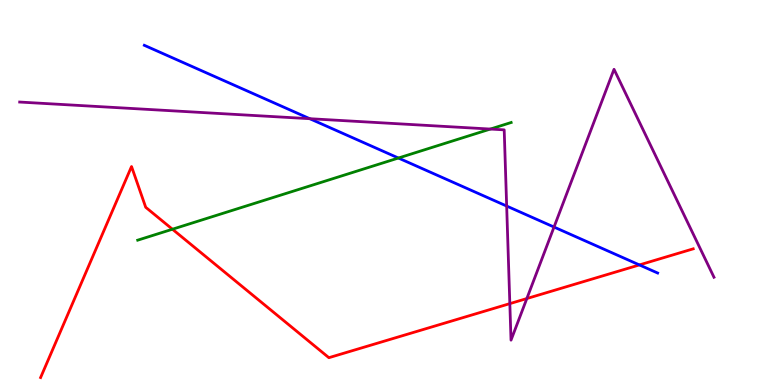[{'lines': ['blue', 'red'], 'intersections': [{'x': 8.25, 'y': 3.12}]}, {'lines': ['green', 'red'], 'intersections': [{'x': 2.23, 'y': 4.05}]}, {'lines': ['purple', 'red'], 'intersections': [{'x': 6.58, 'y': 2.11}, {'x': 6.8, 'y': 2.25}]}, {'lines': ['blue', 'green'], 'intersections': [{'x': 5.14, 'y': 5.9}]}, {'lines': ['blue', 'purple'], 'intersections': [{'x': 4.0, 'y': 6.92}, {'x': 6.54, 'y': 4.65}, {'x': 7.15, 'y': 4.1}]}, {'lines': ['green', 'purple'], 'intersections': [{'x': 6.33, 'y': 6.65}]}]